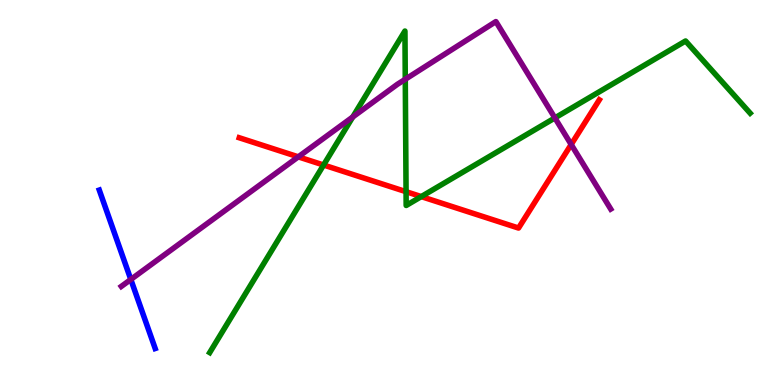[{'lines': ['blue', 'red'], 'intersections': []}, {'lines': ['green', 'red'], 'intersections': [{'x': 4.18, 'y': 5.71}, {'x': 5.24, 'y': 5.02}, {'x': 5.44, 'y': 4.89}]}, {'lines': ['purple', 'red'], 'intersections': [{'x': 3.85, 'y': 5.93}, {'x': 7.37, 'y': 6.25}]}, {'lines': ['blue', 'green'], 'intersections': []}, {'lines': ['blue', 'purple'], 'intersections': [{'x': 1.69, 'y': 2.74}]}, {'lines': ['green', 'purple'], 'intersections': [{'x': 4.55, 'y': 6.96}, {'x': 5.23, 'y': 7.94}, {'x': 7.16, 'y': 6.94}]}]